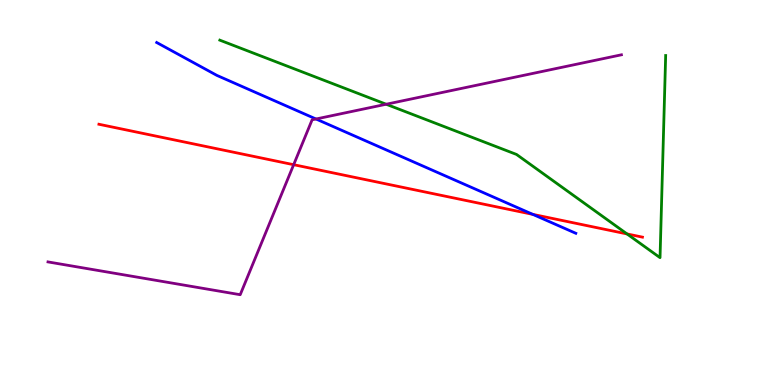[{'lines': ['blue', 'red'], 'intersections': [{'x': 6.87, 'y': 4.43}]}, {'lines': ['green', 'red'], 'intersections': [{'x': 8.09, 'y': 3.92}]}, {'lines': ['purple', 'red'], 'intersections': [{'x': 3.79, 'y': 5.72}]}, {'lines': ['blue', 'green'], 'intersections': []}, {'lines': ['blue', 'purple'], 'intersections': [{'x': 4.08, 'y': 6.91}]}, {'lines': ['green', 'purple'], 'intersections': [{'x': 4.98, 'y': 7.29}]}]